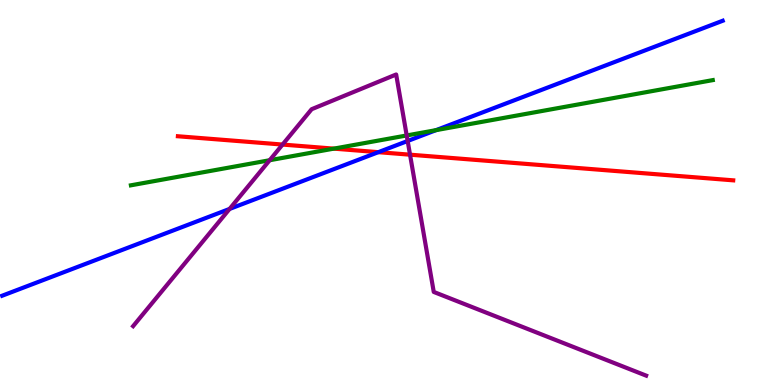[{'lines': ['blue', 'red'], 'intersections': [{'x': 4.88, 'y': 6.05}]}, {'lines': ['green', 'red'], 'intersections': [{'x': 4.31, 'y': 6.14}]}, {'lines': ['purple', 'red'], 'intersections': [{'x': 3.65, 'y': 6.25}, {'x': 5.29, 'y': 5.98}]}, {'lines': ['blue', 'green'], 'intersections': [{'x': 5.63, 'y': 6.62}]}, {'lines': ['blue', 'purple'], 'intersections': [{'x': 2.96, 'y': 4.57}, {'x': 5.26, 'y': 6.34}]}, {'lines': ['green', 'purple'], 'intersections': [{'x': 3.48, 'y': 5.84}, {'x': 5.25, 'y': 6.48}]}]